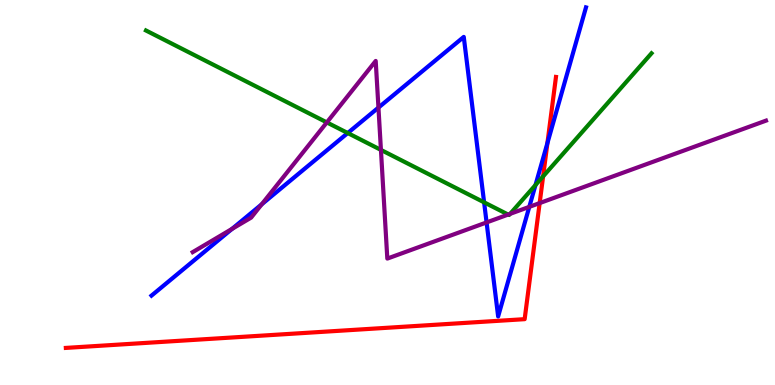[{'lines': ['blue', 'red'], 'intersections': [{'x': 7.06, 'y': 6.28}]}, {'lines': ['green', 'red'], 'intersections': [{'x': 7.01, 'y': 5.42}]}, {'lines': ['purple', 'red'], 'intersections': [{'x': 6.96, 'y': 4.72}]}, {'lines': ['blue', 'green'], 'intersections': [{'x': 4.49, 'y': 6.54}, {'x': 6.25, 'y': 4.74}, {'x': 6.91, 'y': 5.19}]}, {'lines': ['blue', 'purple'], 'intersections': [{'x': 2.99, 'y': 4.05}, {'x': 3.38, 'y': 4.69}, {'x': 4.88, 'y': 7.21}, {'x': 6.28, 'y': 4.22}, {'x': 6.83, 'y': 4.63}]}, {'lines': ['green', 'purple'], 'intersections': [{'x': 4.22, 'y': 6.82}, {'x': 4.92, 'y': 6.11}, {'x': 6.56, 'y': 4.43}, {'x': 6.58, 'y': 4.45}]}]